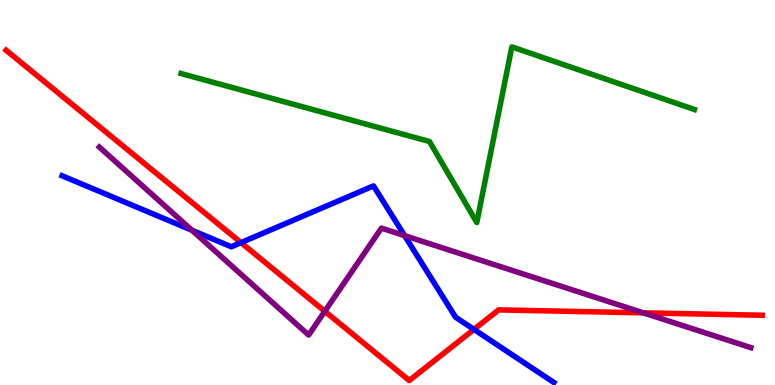[{'lines': ['blue', 'red'], 'intersections': [{'x': 3.11, 'y': 3.7}, {'x': 6.12, 'y': 1.44}]}, {'lines': ['green', 'red'], 'intersections': []}, {'lines': ['purple', 'red'], 'intersections': [{'x': 4.19, 'y': 1.91}, {'x': 8.3, 'y': 1.87}]}, {'lines': ['blue', 'green'], 'intersections': []}, {'lines': ['blue', 'purple'], 'intersections': [{'x': 2.48, 'y': 4.02}, {'x': 5.22, 'y': 3.88}]}, {'lines': ['green', 'purple'], 'intersections': []}]